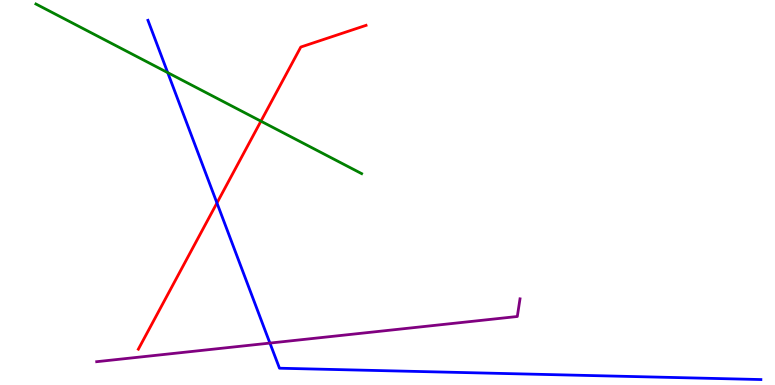[{'lines': ['blue', 'red'], 'intersections': [{'x': 2.8, 'y': 4.73}]}, {'lines': ['green', 'red'], 'intersections': [{'x': 3.37, 'y': 6.85}]}, {'lines': ['purple', 'red'], 'intersections': []}, {'lines': ['blue', 'green'], 'intersections': [{'x': 2.16, 'y': 8.11}]}, {'lines': ['blue', 'purple'], 'intersections': [{'x': 3.48, 'y': 1.09}]}, {'lines': ['green', 'purple'], 'intersections': []}]